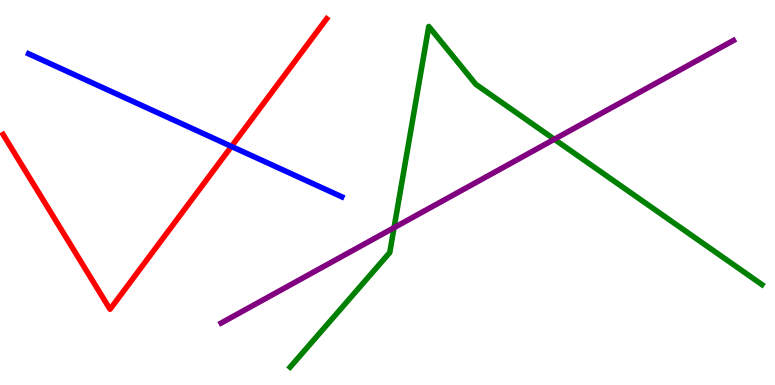[{'lines': ['blue', 'red'], 'intersections': [{'x': 2.99, 'y': 6.2}]}, {'lines': ['green', 'red'], 'intersections': []}, {'lines': ['purple', 'red'], 'intersections': []}, {'lines': ['blue', 'green'], 'intersections': []}, {'lines': ['blue', 'purple'], 'intersections': []}, {'lines': ['green', 'purple'], 'intersections': [{'x': 5.08, 'y': 4.09}, {'x': 7.15, 'y': 6.38}]}]